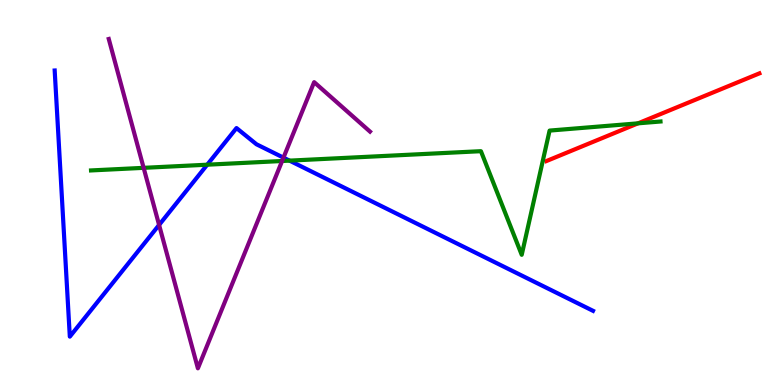[{'lines': ['blue', 'red'], 'intersections': []}, {'lines': ['green', 'red'], 'intersections': [{'x': 8.23, 'y': 6.8}]}, {'lines': ['purple', 'red'], 'intersections': []}, {'lines': ['blue', 'green'], 'intersections': [{'x': 2.67, 'y': 5.72}, {'x': 3.74, 'y': 5.83}]}, {'lines': ['blue', 'purple'], 'intersections': [{'x': 2.05, 'y': 4.16}, {'x': 3.66, 'y': 5.91}]}, {'lines': ['green', 'purple'], 'intersections': [{'x': 1.85, 'y': 5.64}, {'x': 3.64, 'y': 5.82}]}]